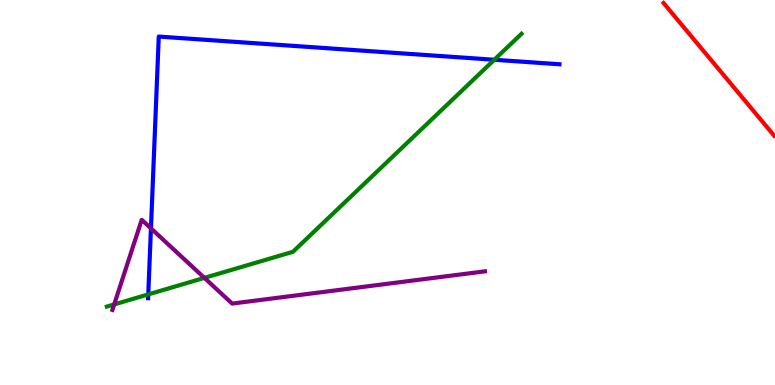[{'lines': ['blue', 'red'], 'intersections': []}, {'lines': ['green', 'red'], 'intersections': []}, {'lines': ['purple', 'red'], 'intersections': []}, {'lines': ['blue', 'green'], 'intersections': [{'x': 1.91, 'y': 2.35}, {'x': 6.38, 'y': 8.45}]}, {'lines': ['blue', 'purple'], 'intersections': [{'x': 1.95, 'y': 4.07}]}, {'lines': ['green', 'purple'], 'intersections': [{'x': 1.47, 'y': 2.09}, {'x': 2.64, 'y': 2.78}]}]